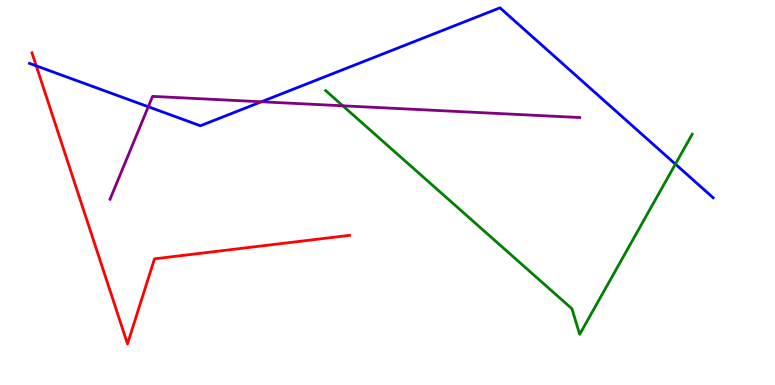[{'lines': ['blue', 'red'], 'intersections': [{'x': 0.468, 'y': 8.29}]}, {'lines': ['green', 'red'], 'intersections': []}, {'lines': ['purple', 'red'], 'intersections': []}, {'lines': ['blue', 'green'], 'intersections': [{'x': 8.71, 'y': 5.74}]}, {'lines': ['blue', 'purple'], 'intersections': [{'x': 1.91, 'y': 7.23}, {'x': 3.37, 'y': 7.36}]}, {'lines': ['green', 'purple'], 'intersections': [{'x': 4.42, 'y': 7.25}]}]